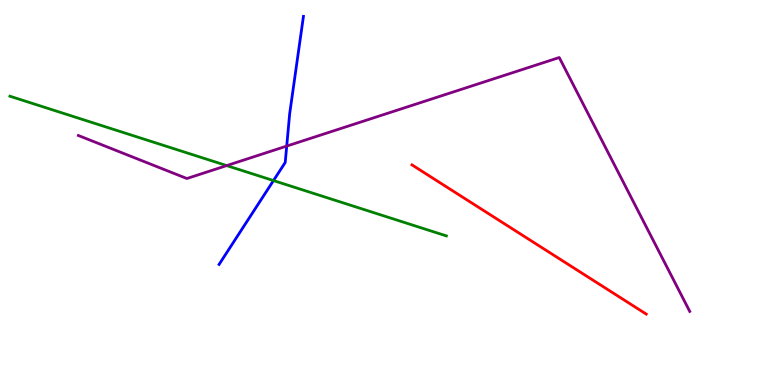[{'lines': ['blue', 'red'], 'intersections': []}, {'lines': ['green', 'red'], 'intersections': []}, {'lines': ['purple', 'red'], 'intersections': []}, {'lines': ['blue', 'green'], 'intersections': [{'x': 3.53, 'y': 5.31}]}, {'lines': ['blue', 'purple'], 'intersections': [{'x': 3.7, 'y': 6.21}]}, {'lines': ['green', 'purple'], 'intersections': [{'x': 2.92, 'y': 5.7}]}]